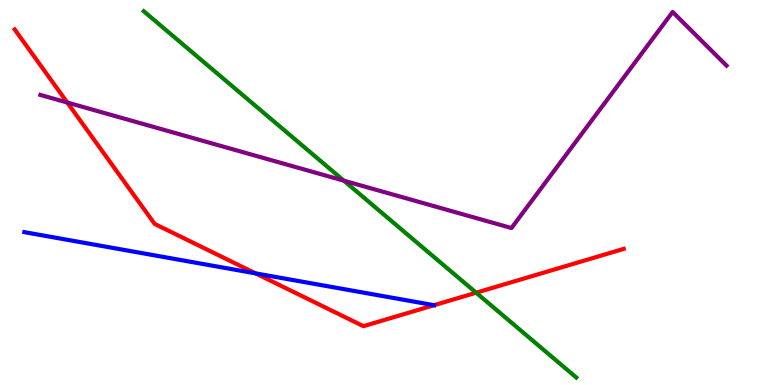[{'lines': ['blue', 'red'], 'intersections': [{'x': 3.3, 'y': 2.9}, {'x': 5.6, 'y': 2.07}]}, {'lines': ['green', 'red'], 'intersections': [{'x': 6.14, 'y': 2.4}]}, {'lines': ['purple', 'red'], 'intersections': [{'x': 0.868, 'y': 7.34}]}, {'lines': ['blue', 'green'], 'intersections': []}, {'lines': ['blue', 'purple'], 'intersections': []}, {'lines': ['green', 'purple'], 'intersections': [{'x': 4.44, 'y': 5.31}]}]